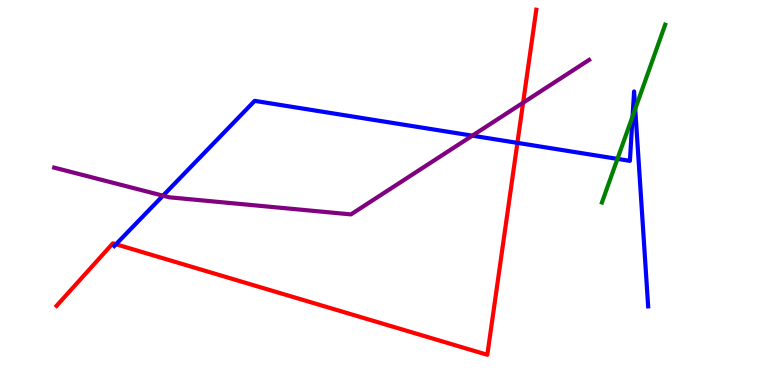[{'lines': ['blue', 'red'], 'intersections': [{'x': 1.5, 'y': 3.66}, {'x': 6.68, 'y': 6.29}]}, {'lines': ['green', 'red'], 'intersections': []}, {'lines': ['purple', 'red'], 'intersections': [{'x': 6.75, 'y': 7.33}]}, {'lines': ['blue', 'green'], 'intersections': [{'x': 7.97, 'y': 5.87}, {'x': 8.16, 'y': 6.98}, {'x': 8.2, 'y': 7.17}]}, {'lines': ['blue', 'purple'], 'intersections': [{'x': 2.1, 'y': 4.92}, {'x': 6.09, 'y': 6.48}]}, {'lines': ['green', 'purple'], 'intersections': []}]